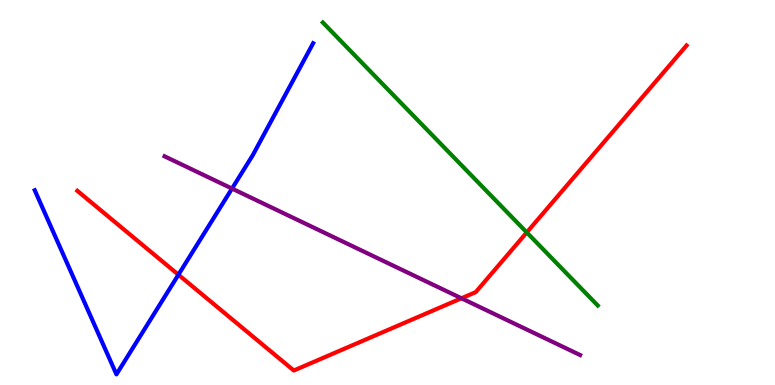[{'lines': ['blue', 'red'], 'intersections': [{'x': 2.3, 'y': 2.86}]}, {'lines': ['green', 'red'], 'intersections': [{'x': 6.8, 'y': 3.96}]}, {'lines': ['purple', 'red'], 'intersections': [{'x': 5.95, 'y': 2.25}]}, {'lines': ['blue', 'green'], 'intersections': []}, {'lines': ['blue', 'purple'], 'intersections': [{'x': 2.99, 'y': 5.1}]}, {'lines': ['green', 'purple'], 'intersections': []}]